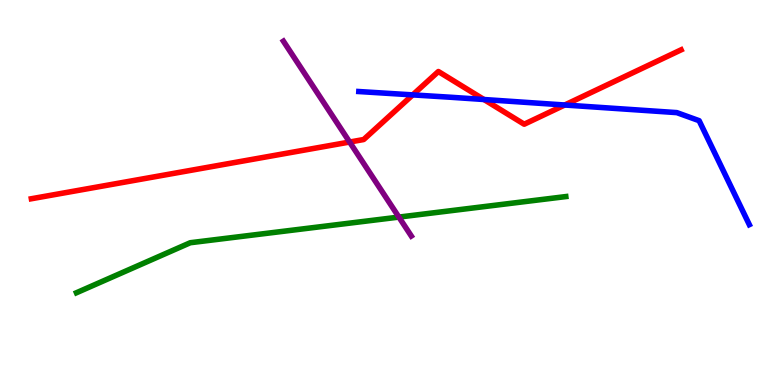[{'lines': ['blue', 'red'], 'intersections': [{'x': 5.33, 'y': 7.54}, {'x': 6.24, 'y': 7.42}, {'x': 7.29, 'y': 7.27}]}, {'lines': ['green', 'red'], 'intersections': []}, {'lines': ['purple', 'red'], 'intersections': [{'x': 4.51, 'y': 6.31}]}, {'lines': ['blue', 'green'], 'intersections': []}, {'lines': ['blue', 'purple'], 'intersections': []}, {'lines': ['green', 'purple'], 'intersections': [{'x': 5.15, 'y': 4.36}]}]